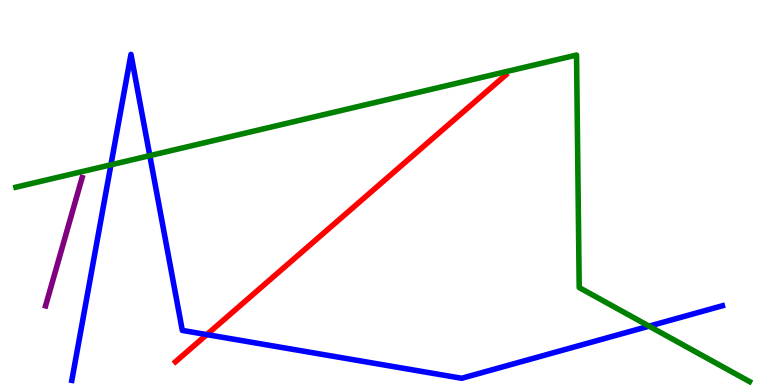[{'lines': ['blue', 'red'], 'intersections': [{'x': 2.67, 'y': 1.31}]}, {'lines': ['green', 'red'], 'intersections': []}, {'lines': ['purple', 'red'], 'intersections': []}, {'lines': ['blue', 'green'], 'intersections': [{'x': 1.43, 'y': 5.72}, {'x': 1.93, 'y': 5.96}, {'x': 8.38, 'y': 1.53}]}, {'lines': ['blue', 'purple'], 'intersections': []}, {'lines': ['green', 'purple'], 'intersections': []}]